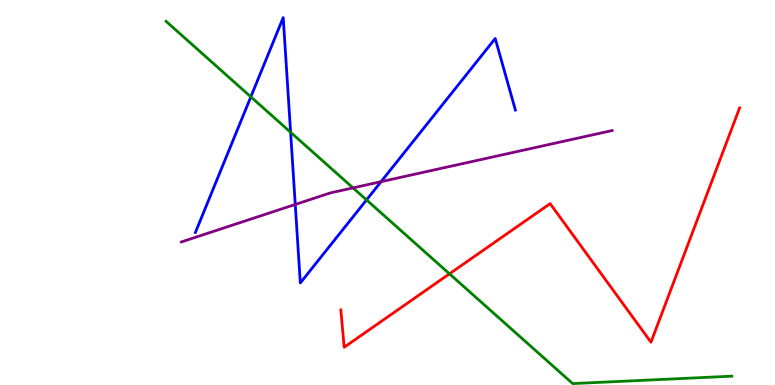[{'lines': ['blue', 'red'], 'intersections': []}, {'lines': ['green', 'red'], 'intersections': [{'x': 5.8, 'y': 2.89}]}, {'lines': ['purple', 'red'], 'intersections': []}, {'lines': ['blue', 'green'], 'intersections': [{'x': 3.24, 'y': 7.48}, {'x': 3.75, 'y': 6.56}, {'x': 4.73, 'y': 4.81}]}, {'lines': ['blue', 'purple'], 'intersections': [{'x': 3.81, 'y': 4.69}, {'x': 4.92, 'y': 5.28}]}, {'lines': ['green', 'purple'], 'intersections': [{'x': 4.56, 'y': 5.12}]}]